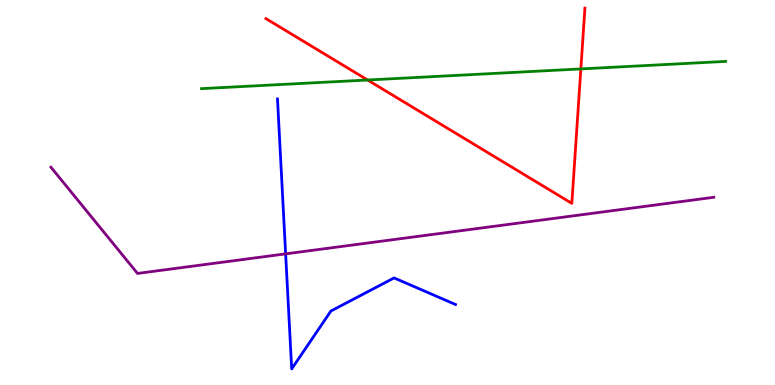[{'lines': ['blue', 'red'], 'intersections': []}, {'lines': ['green', 'red'], 'intersections': [{'x': 4.74, 'y': 7.92}, {'x': 7.49, 'y': 8.21}]}, {'lines': ['purple', 'red'], 'intersections': []}, {'lines': ['blue', 'green'], 'intersections': []}, {'lines': ['blue', 'purple'], 'intersections': [{'x': 3.69, 'y': 3.41}]}, {'lines': ['green', 'purple'], 'intersections': []}]